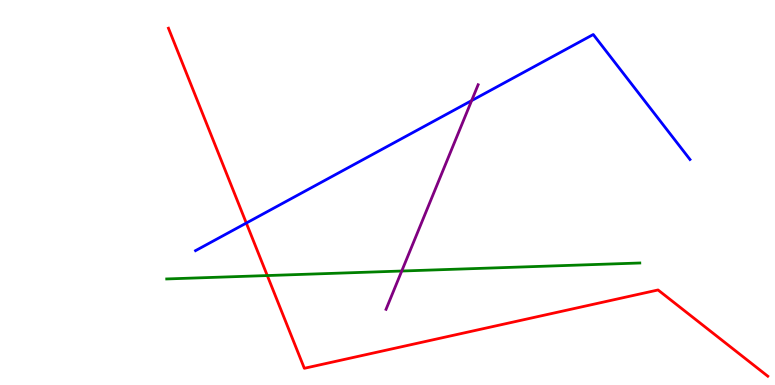[{'lines': ['blue', 'red'], 'intersections': [{'x': 3.18, 'y': 4.21}]}, {'lines': ['green', 'red'], 'intersections': [{'x': 3.45, 'y': 2.84}]}, {'lines': ['purple', 'red'], 'intersections': []}, {'lines': ['blue', 'green'], 'intersections': []}, {'lines': ['blue', 'purple'], 'intersections': [{'x': 6.09, 'y': 7.39}]}, {'lines': ['green', 'purple'], 'intersections': [{'x': 5.18, 'y': 2.96}]}]